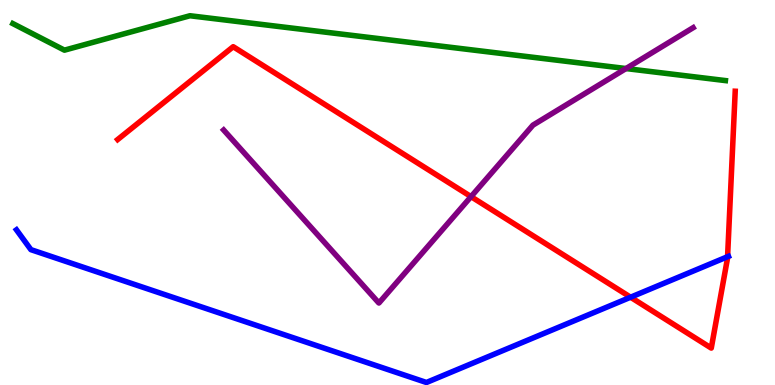[{'lines': ['blue', 'red'], 'intersections': [{'x': 8.14, 'y': 2.28}, {'x': 9.39, 'y': 3.33}]}, {'lines': ['green', 'red'], 'intersections': []}, {'lines': ['purple', 'red'], 'intersections': [{'x': 6.08, 'y': 4.89}]}, {'lines': ['blue', 'green'], 'intersections': []}, {'lines': ['blue', 'purple'], 'intersections': []}, {'lines': ['green', 'purple'], 'intersections': [{'x': 8.08, 'y': 8.22}]}]